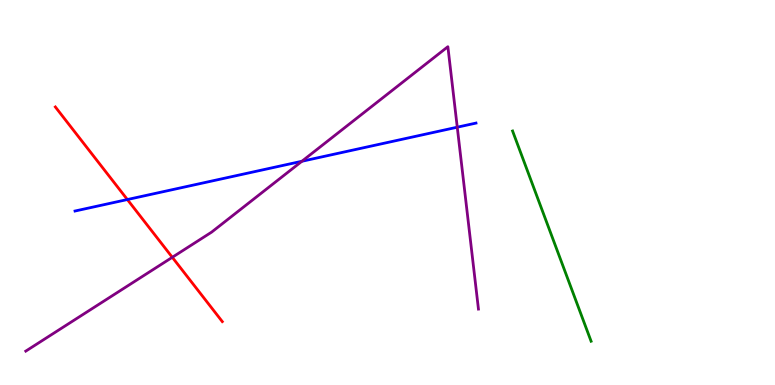[{'lines': ['blue', 'red'], 'intersections': [{'x': 1.64, 'y': 4.82}]}, {'lines': ['green', 'red'], 'intersections': []}, {'lines': ['purple', 'red'], 'intersections': [{'x': 2.22, 'y': 3.32}]}, {'lines': ['blue', 'green'], 'intersections': []}, {'lines': ['blue', 'purple'], 'intersections': [{'x': 3.9, 'y': 5.81}, {'x': 5.9, 'y': 6.7}]}, {'lines': ['green', 'purple'], 'intersections': []}]